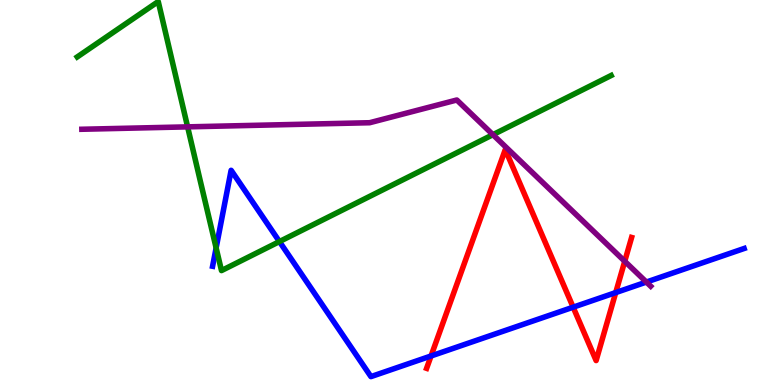[{'lines': ['blue', 'red'], 'intersections': [{'x': 5.56, 'y': 0.754}, {'x': 7.4, 'y': 2.02}, {'x': 7.94, 'y': 2.4}]}, {'lines': ['green', 'red'], 'intersections': []}, {'lines': ['purple', 'red'], 'intersections': [{'x': 8.06, 'y': 3.21}]}, {'lines': ['blue', 'green'], 'intersections': [{'x': 2.79, 'y': 3.56}, {'x': 3.61, 'y': 3.73}]}, {'lines': ['blue', 'purple'], 'intersections': [{'x': 8.34, 'y': 2.67}]}, {'lines': ['green', 'purple'], 'intersections': [{'x': 2.42, 'y': 6.7}, {'x': 6.36, 'y': 6.5}]}]